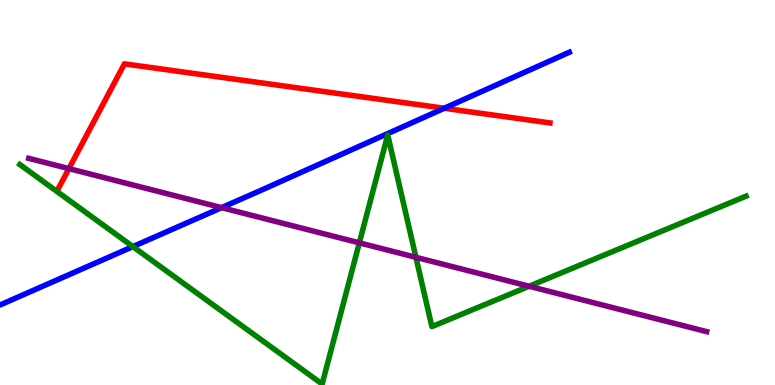[{'lines': ['blue', 'red'], 'intersections': [{'x': 5.73, 'y': 7.19}]}, {'lines': ['green', 'red'], 'intersections': []}, {'lines': ['purple', 'red'], 'intersections': [{'x': 0.889, 'y': 5.62}]}, {'lines': ['blue', 'green'], 'intersections': [{'x': 1.71, 'y': 3.59}]}, {'lines': ['blue', 'purple'], 'intersections': [{'x': 2.86, 'y': 4.61}]}, {'lines': ['green', 'purple'], 'intersections': [{'x': 4.64, 'y': 3.69}, {'x': 5.37, 'y': 3.32}, {'x': 6.83, 'y': 2.57}]}]